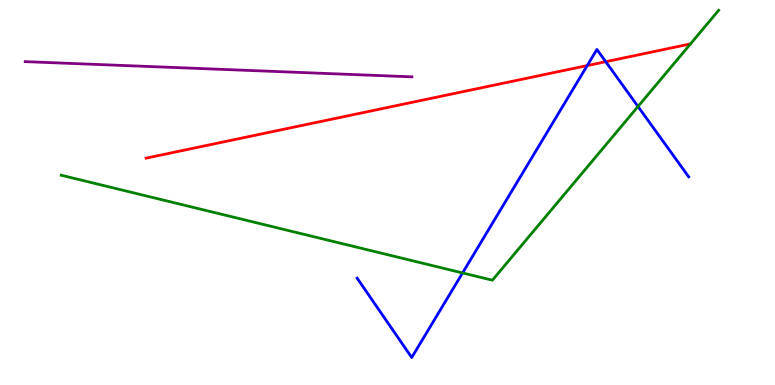[{'lines': ['blue', 'red'], 'intersections': [{'x': 7.58, 'y': 8.3}, {'x': 7.82, 'y': 8.4}]}, {'lines': ['green', 'red'], 'intersections': []}, {'lines': ['purple', 'red'], 'intersections': []}, {'lines': ['blue', 'green'], 'intersections': [{'x': 5.97, 'y': 2.91}, {'x': 8.23, 'y': 7.23}]}, {'lines': ['blue', 'purple'], 'intersections': []}, {'lines': ['green', 'purple'], 'intersections': []}]